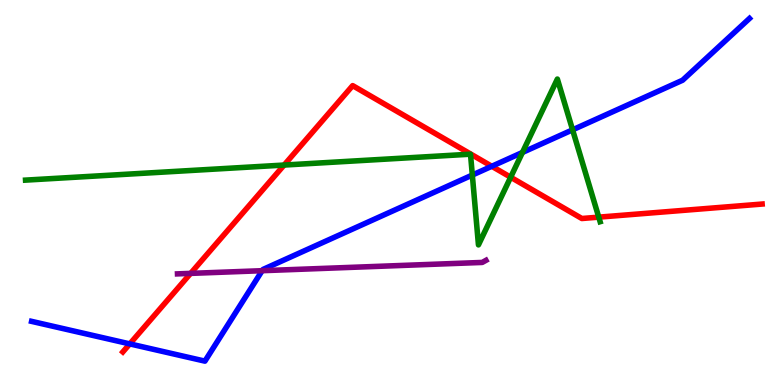[{'lines': ['blue', 'red'], 'intersections': [{'x': 1.67, 'y': 1.07}, {'x': 6.35, 'y': 5.68}]}, {'lines': ['green', 'red'], 'intersections': [{'x': 3.67, 'y': 5.71}, {'x': 6.59, 'y': 5.4}, {'x': 7.73, 'y': 4.36}]}, {'lines': ['purple', 'red'], 'intersections': [{'x': 2.46, 'y': 2.9}]}, {'lines': ['blue', 'green'], 'intersections': [{'x': 6.09, 'y': 5.45}, {'x': 6.74, 'y': 6.04}, {'x': 7.39, 'y': 6.63}]}, {'lines': ['blue', 'purple'], 'intersections': [{'x': 3.38, 'y': 2.97}]}, {'lines': ['green', 'purple'], 'intersections': []}]